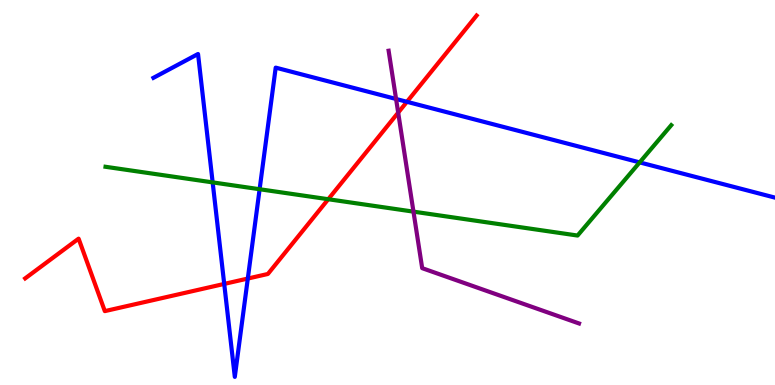[{'lines': ['blue', 'red'], 'intersections': [{'x': 2.89, 'y': 2.63}, {'x': 3.2, 'y': 2.76}, {'x': 5.25, 'y': 7.36}]}, {'lines': ['green', 'red'], 'intersections': [{'x': 4.24, 'y': 4.83}]}, {'lines': ['purple', 'red'], 'intersections': [{'x': 5.14, 'y': 7.07}]}, {'lines': ['blue', 'green'], 'intersections': [{'x': 2.74, 'y': 5.26}, {'x': 3.35, 'y': 5.08}, {'x': 8.25, 'y': 5.78}]}, {'lines': ['blue', 'purple'], 'intersections': [{'x': 5.11, 'y': 7.43}]}, {'lines': ['green', 'purple'], 'intersections': [{'x': 5.34, 'y': 4.5}]}]